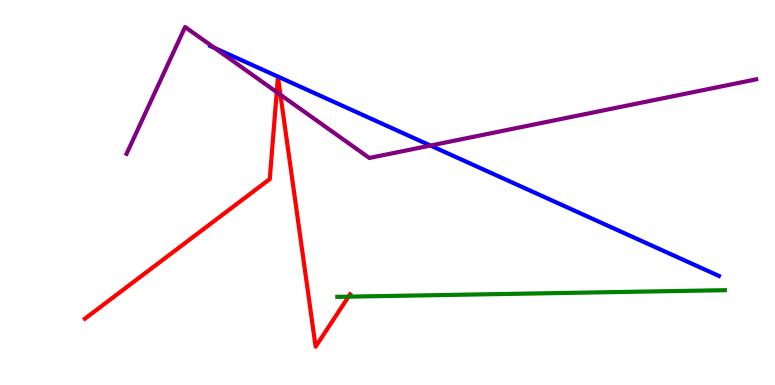[{'lines': ['blue', 'red'], 'intersections': []}, {'lines': ['green', 'red'], 'intersections': [{'x': 4.5, 'y': 2.29}]}, {'lines': ['purple', 'red'], 'intersections': [{'x': 3.57, 'y': 7.61}, {'x': 3.62, 'y': 7.54}]}, {'lines': ['blue', 'green'], 'intersections': []}, {'lines': ['blue', 'purple'], 'intersections': [{'x': 2.77, 'y': 8.75}, {'x': 5.55, 'y': 6.22}]}, {'lines': ['green', 'purple'], 'intersections': []}]